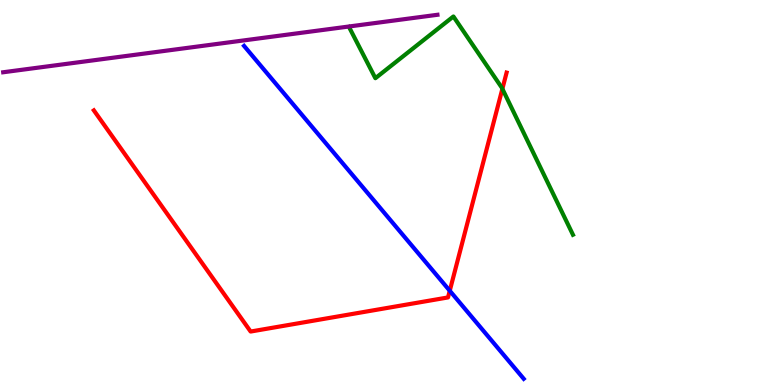[{'lines': ['blue', 'red'], 'intersections': [{'x': 5.8, 'y': 2.45}]}, {'lines': ['green', 'red'], 'intersections': [{'x': 6.48, 'y': 7.69}]}, {'lines': ['purple', 'red'], 'intersections': []}, {'lines': ['blue', 'green'], 'intersections': []}, {'lines': ['blue', 'purple'], 'intersections': []}, {'lines': ['green', 'purple'], 'intersections': []}]